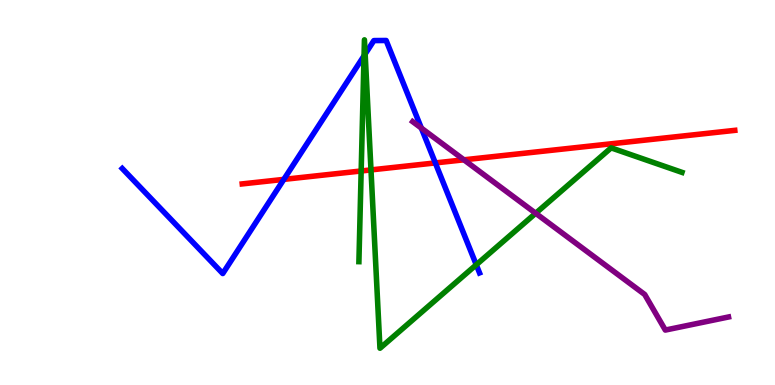[{'lines': ['blue', 'red'], 'intersections': [{'x': 3.66, 'y': 5.34}, {'x': 5.62, 'y': 5.77}]}, {'lines': ['green', 'red'], 'intersections': [{'x': 4.66, 'y': 5.56}, {'x': 4.79, 'y': 5.59}]}, {'lines': ['purple', 'red'], 'intersections': [{'x': 5.99, 'y': 5.85}]}, {'lines': ['blue', 'green'], 'intersections': [{'x': 4.7, 'y': 8.55}, {'x': 4.71, 'y': 8.6}, {'x': 6.15, 'y': 3.12}]}, {'lines': ['blue', 'purple'], 'intersections': [{'x': 5.44, 'y': 6.67}]}, {'lines': ['green', 'purple'], 'intersections': [{'x': 6.91, 'y': 4.46}]}]